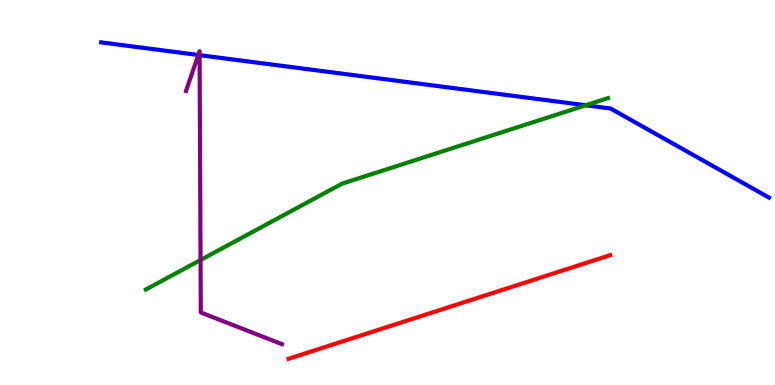[{'lines': ['blue', 'red'], 'intersections': []}, {'lines': ['green', 'red'], 'intersections': []}, {'lines': ['purple', 'red'], 'intersections': []}, {'lines': ['blue', 'green'], 'intersections': [{'x': 7.56, 'y': 7.27}]}, {'lines': ['blue', 'purple'], 'intersections': [{'x': 2.56, 'y': 8.57}, {'x': 2.58, 'y': 8.57}]}, {'lines': ['green', 'purple'], 'intersections': [{'x': 2.59, 'y': 3.25}]}]